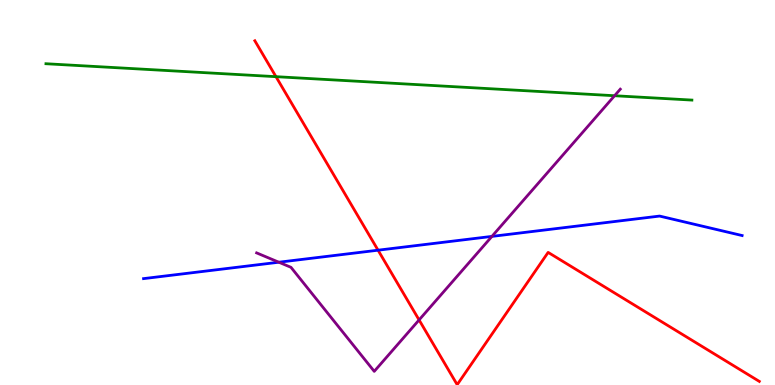[{'lines': ['blue', 'red'], 'intersections': [{'x': 4.88, 'y': 3.5}]}, {'lines': ['green', 'red'], 'intersections': [{'x': 3.56, 'y': 8.01}]}, {'lines': ['purple', 'red'], 'intersections': [{'x': 5.41, 'y': 1.69}]}, {'lines': ['blue', 'green'], 'intersections': []}, {'lines': ['blue', 'purple'], 'intersections': [{'x': 3.6, 'y': 3.19}, {'x': 6.35, 'y': 3.86}]}, {'lines': ['green', 'purple'], 'intersections': [{'x': 7.93, 'y': 7.51}]}]